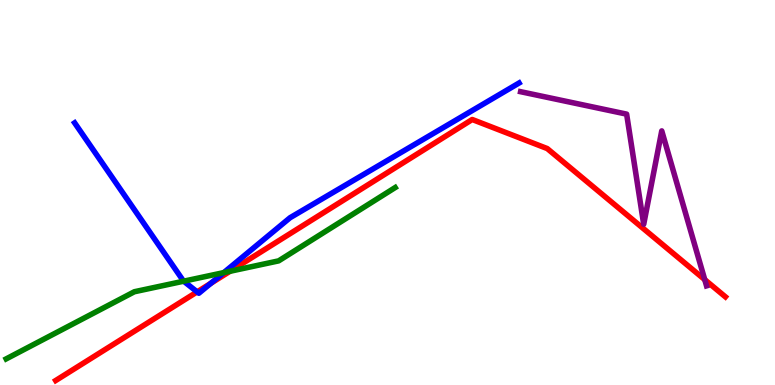[{'lines': ['blue', 'red'], 'intersections': [{'x': 2.54, 'y': 2.42}, {'x': 2.72, 'y': 2.64}]}, {'lines': ['green', 'red'], 'intersections': [{'x': 2.97, 'y': 2.95}]}, {'lines': ['purple', 'red'], 'intersections': [{'x': 9.09, 'y': 2.74}]}, {'lines': ['blue', 'green'], 'intersections': [{'x': 2.37, 'y': 2.7}, {'x': 2.89, 'y': 2.92}]}, {'lines': ['blue', 'purple'], 'intersections': []}, {'lines': ['green', 'purple'], 'intersections': []}]